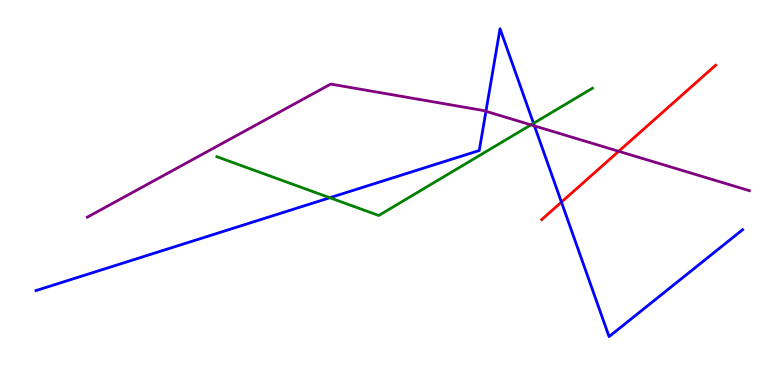[{'lines': ['blue', 'red'], 'intersections': [{'x': 7.24, 'y': 4.75}]}, {'lines': ['green', 'red'], 'intersections': []}, {'lines': ['purple', 'red'], 'intersections': [{'x': 7.98, 'y': 6.07}]}, {'lines': ['blue', 'green'], 'intersections': [{'x': 4.26, 'y': 4.86}, {'x': 6.88, 'y': 6.8}]}, {'lines': ['blue', 'purple'], 'intersections': [{'x': 6.27, 'y': 7.11}, {'x': 6.9, 'y': 6.73}]}, {'lines': ['green', 'purple'], 'intersections': [{'x': 6.85, 'y': 6.76}]}]